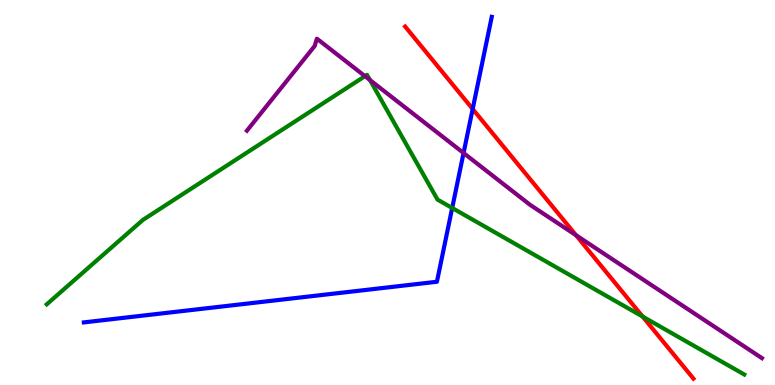[{'lines': ['blue', 'red'], 'intersections': [{'x': 6.1, 'y': 7.17}]}, {'lines': ['green', 'red'], 'intersections': [{'x': 8.29, 'y': 1.78}]}, {'lines': ['purple', 'red'], 'intersections': [{'x': 7.43, 'y': 3.89}]}, {'lines': ['blue', 'green'], 'intersections': [{'x': 5.83, 'y': 4.6}]}, {'lines': ['blue', 'purple'], 'intersections': [{'x': 5.98, 'y': 6.03}]}, {'lines': ['green', 'purple'], 'intersections': [{'x': 4.71, 'y': 8.02}, {'x': 4.77, 'y': 7.92}]}]